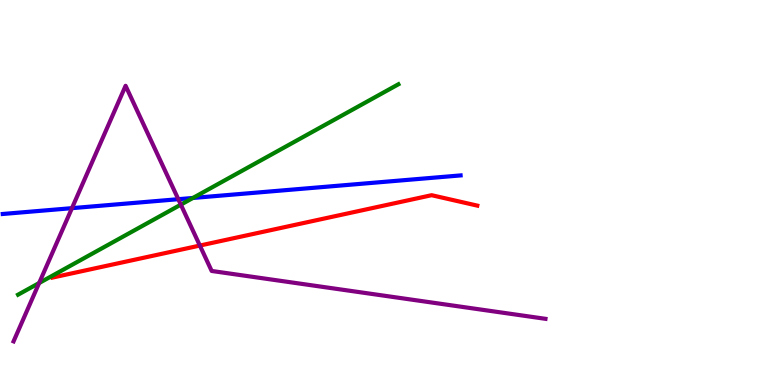[{'lines': ['blue', 'red'], 'intersections': []}, {'lines': ['green', 'red'], 'intersections': []}, {'lines': ['purple', 'red'], 'intersections': [{'x': 2.58, 'y': 3.62}]}, {'lines': ['blue', 'green'], 'intersections': [{'x': 2.49, 'y': 4.86}]}, {'lines': ['blue', 'purple'], 'intersections': [{'x': 0.928, 'y': 4.59}, {'x': 2.3, 'y': 4.83}]}, {'lines': ['green', 'purple'], 'intersections': [{'x': 0.505, 'y': 2.65}, {'x': 2.33, 'y': 4.68}]}]